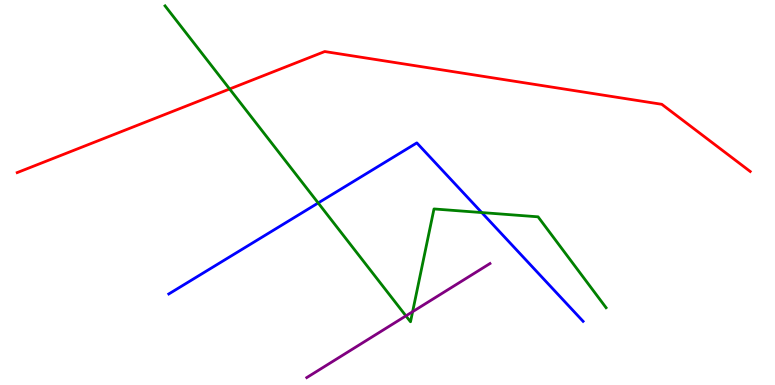[{'lines': ['blue', 'red'], 'intersections': []}, {'lines': ['green', 'red'], 'intersections': [{'x': 2.96, 'y': 7.69}]}, {'lines': ['purple', 'red'], 'intersections': []}, {'lines': ['blue', 'green'], 'intersections': [{'x': 4.11, 'y': 4.73}, {'x': 6.22, 'y': 4.48}]}, {'lines': ['blue', 'purple'], 'intersections': []}, {'lines': ['green', 'purple'], 'intersections': [{'x': 5.24, 'y': 1.8}, {'x': 5.32, 'y': 1.9}]}]